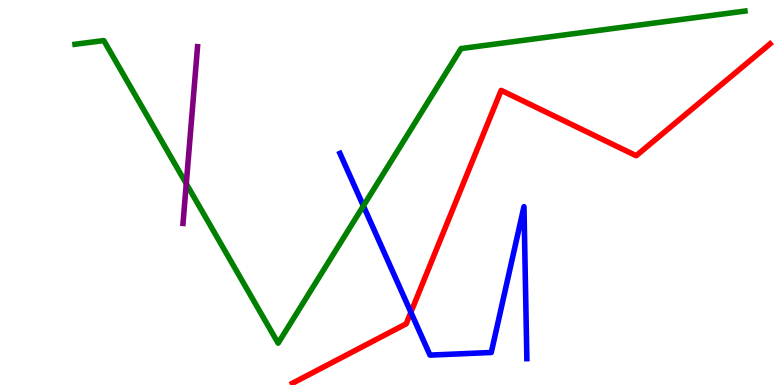[{'lines': ['blue', 'red'], 'intersections': [{'x': 5.3, 'y': 1.89}]}, {'lines': ['green', 'red'], 'intersections': []}, {'lines': ['purple', 'red'], 'intersections': []}, {'lines': ['blue', 'green'], 'intersections': [{'x': 4.69, 'y': 4.65}]}, {'lines': ['blue', 'purple'], 'intersections': []}, {'lines': ['green', 'purple'], 'intersections': [{'x': 2.4, 'y': 5.23}]}]